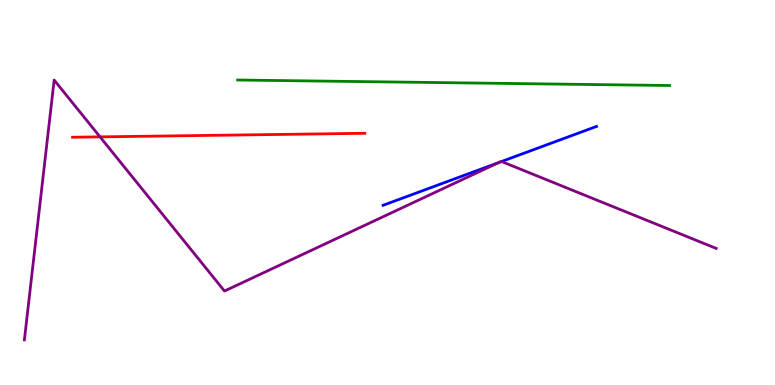[{'lines': ['blue', 'red'], 'intersections': []}, {'lines': ['green', 'red'], 'intersections': []}, {'lines': ['purple', 'red'], 'intersections': [{'x': 1.29, 'y': 6.45}]}, {'lines': ['blue', 'green'], 'intersections': []}, {'lines': ['blue', 'purple'], 'intersections': [{'x': 6.43, 'y': 5.78}, {'x': 6.47, 'y': 5.8}]}, {'lines': ['green', 'purple'], 'intersections': []}]